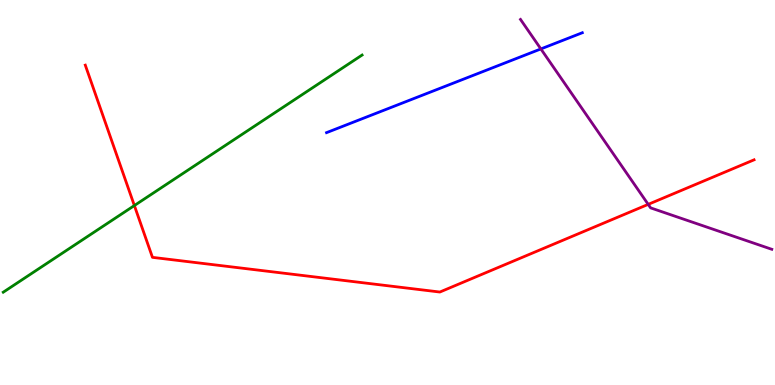[{'lines': ['blue', 'red'], 'intersections': []}, {'lines': ['green', 'red'], 'intersections': [{'x': 1.73, 'y': 4.66}]}, {'lines': ['purple', 'red'], 'intersections': [{'x': 8.36, 'y': 4.69}]}, {'lines': ['blue', 'green'], 'intersections': []}, {'lines': ['blue', 'purple'], 'intersections': [{'x': 6.98, 'y': 8.73}]}, {'lines': ['green', 'purple'], 'intersections': []}]